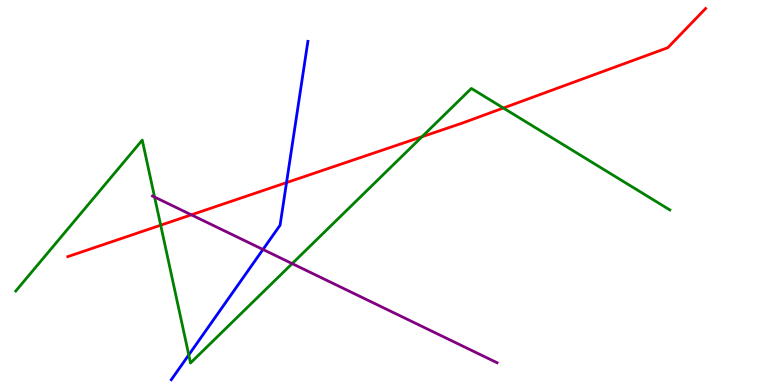[{'lines': ['blue', 'red'], 'intersections': [{'x': 3.7, 'y': 5.26}]}, {'lines': ['green', 'red'], 'intersections': [{'x': 2.07, 'y': 4.15}, {'x': 5.44, 'y': 6.45}, {'x': 6.49, 'y': 7.19}]}, {'lines': ['purple', 'red'], 'intersections': [{'x': 2.47, 'y': 4.42}]}, {'lines': ['blue', 'green'], 'intersections': [{'x': 2.44, 'y': 0.782}]}, {'lines': ['blue', 'purple'], 'intersections': [{'x': 3.39, 'y': 3.52}]}, {'lines': ['green', 'purple'], 'intersections': [{'x': 1.99, 'y': 4.88}, {'x': 3.77, 'y': 3.15}]}]